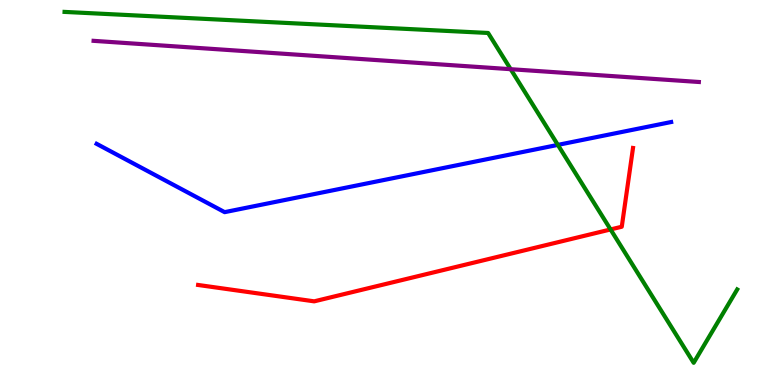[{'lines': ['blue', 'red'], 'intersections': []}, {'lines': ['green', 'red'], 'intersections': [{'x': 7.88, 'y': 4.04}]}, {'lines': ['purple', 'red'], 'intersections': []}, {'lines': ['blue', 'green'], 'intersections': [{'x': 7.2, 'y': 6.24}]}, {'lines': ['blue', 'purple'], 'intersections': []}, {'lines': ['green', 'purple'], 'intersections': [{'x': 6.59, 'y': 8.2}]}]